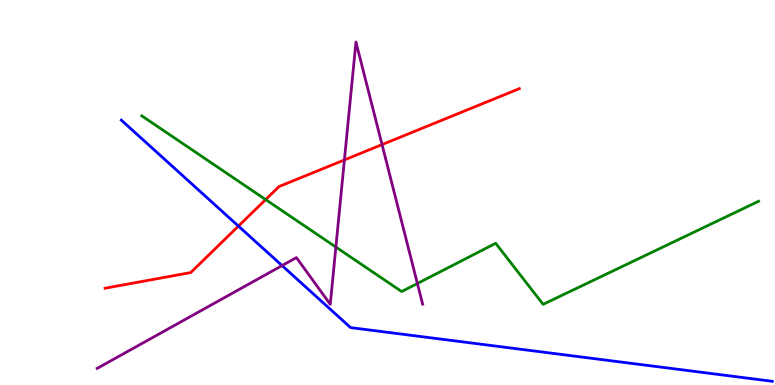[{'lines': ['blue', 'red'], 'intersections': [{'x': 3.08, 'y': 4.13}]}, {'lines': ['green', 'red'], 'intersections': [{'x': 3.43, 'y': 4.82}]}, {'lines': ['purple', 'red'], 'intersections': [{'x': 4.44, 'y': 5.85}, {'x': 4.93, 'y': 6.24}]}, {'lines': ['blue', 'green'], 'intersections': []}, {'lines': ['blue', 'purple'], 'intersections': [{'x': 3.64, 'y': 3.1}]}, {'lines': ['green', 'purple'], 'intersections': [{'x': 4.33, 'y': 3.58}, {'x': 5.39, 'y': 2.64}]}]